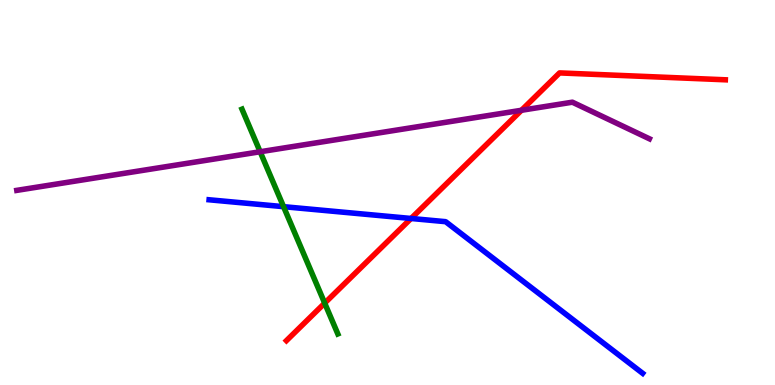[{'lines': ['blue', 'red'], 'intersections': [{'x': 5.3, 'y': 4.33}]}, {'lines': ['green', 'red'], 'intersections': [{'x': 4.19, 'y': 2.13}]}, {'lines': ['purple', 'red'], 'intersections': [{'x': 6.73, 'y': 7.14}]}, {'lines': ['blue', 'green'], 'intersections': [{'x': 3.66, 'y': 4.63}]}, {'lines': ['blue', 'purple'], 'intersections': []}, {'lines': ['green', 'purple'], 'intersections': [{'x': 3.36, 'y': 6.06}]}]